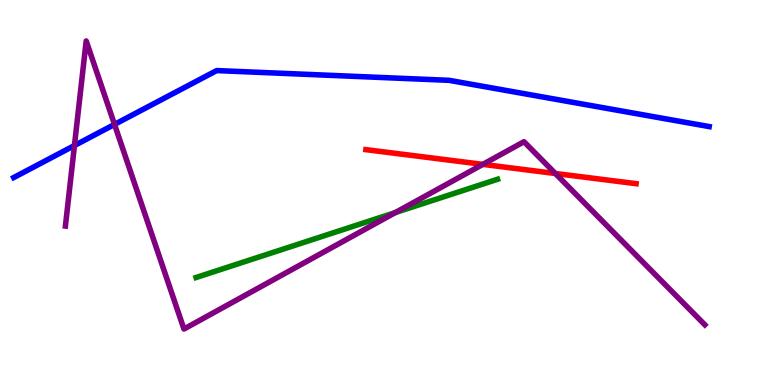[{'lines': ['blue', 'red'], 'intersections': []}, {'lines': ['green', 'red'], 'intersections': []}, {'lines': ['purple', 'red'], 'intersections': [{'x': 6.23, 'y': 5.73}, {'x': 7.17, 'y': 5.49}]}, {'lines': ['blue', 'green'], 'intersections': []}, {'lines': ['blue', 'purple'], 'intersections': [{'x': 0.961, 'y': 6.22}, {'x': 1.48, 'y': 6.77}]}, {'lines': ['green', 'purple'], 'intersections': [{'x': 5.1, 'y': 4.48}]}]